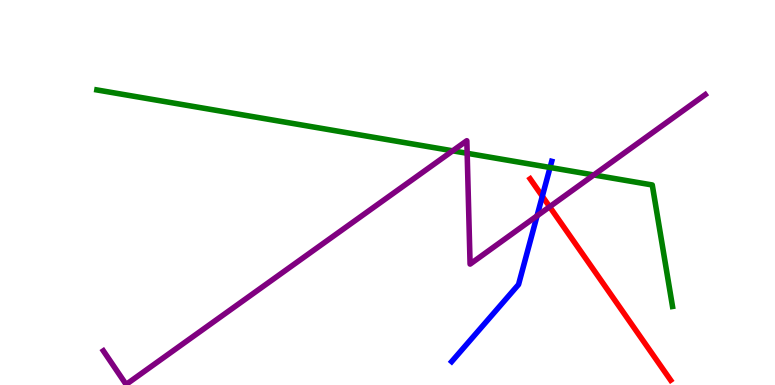[{'lines': ['blue', 'red'], 'intersections': [{'x': 7.0, 'y': 4.9}]}, {'lines': ['green', 'red'], 'intersections': []}, {'lines': ['purple', 'red'], 'intersections': [{'x': 7.09, 'y': 4.63}]}, {'lines': ['blue', 'green'], 'intersections': [{'x': 7.1, 'y': 5.65}]}, {'lines': ['blue', 'purple'], 'intersections': [{'x': 6.93, 'y': 4.39}]}, {'lines': ['green', 'purple'], 'intersections': [{'x': 5.84, 'y': 6.08}, {'x': 6.03, 'y': 6.02}, {'x': 7.66, 'y': 5.46}]}]